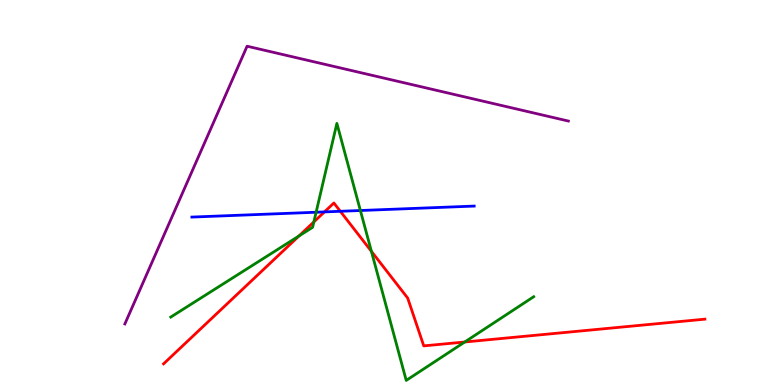[{'lines': ['blue', 'red'], 'intersections': [{'x': 4.19, 'y': 4.5}, {'x': 4.39, 'y': 4.51}]}, {'lines': ['green', 'red'], 'intersections': [{'x': 3.86, 'y': 3.87}, {'x': 4.05, 'y': 4.24}, {'x': 4.79, 'y': 3.47}, {'x': 6.0, 'y': 1.12}]}, {'lines': ['purple', 'red'], 'intersections': []}, {'lines': ['blue', 'green'], 'intersections': [{'x': 4.08, 'y': 4.49}, {'x': 4.65, 'y': 4.53}]}, {'lines': ['blue', 'purple'], 'intersections': []}, {'lines': ['green', 'purple'], 'intersections': []}]